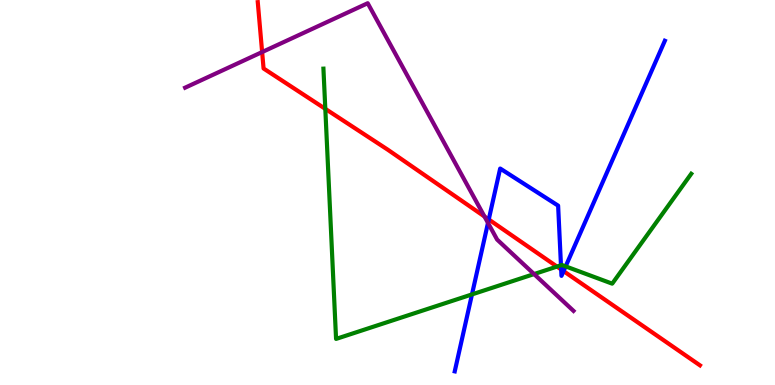[{'lines': ['blue', 'red'], 'intersections': [{'x': 6.31, 'y': 4.3}, {'x': 7.24, 'y': 3.0}, {'x': 7.27, 'y': 2.96}]}, {'lines': ['green', 'red'], 'intersections': [{'x': 4.2, 'y': 7.17}, {'x': 7.19, 'y': 3.08}]}, {'lines': ['purple', 'red'], 'intersections': [{'x': 3.38, 'y': 8.65}, {'x': 6.25, 'y': 4.38}]}, {'lines': ['blue', 'green'], 'intersections': [{'x': 6.09, 'y': 2.35}, {'x': 7.24, 'y': 3.11}, {'x': 7.3, 'y': 3.08}]}, {'lines': ['blue', 'purple'], 'intersections': [{'x': 6.3, 'y': 4.21}]}, {'lines': ['green', 'purple'], 'intersections': [{'x': 6.89, 'y': 2.88}]}]